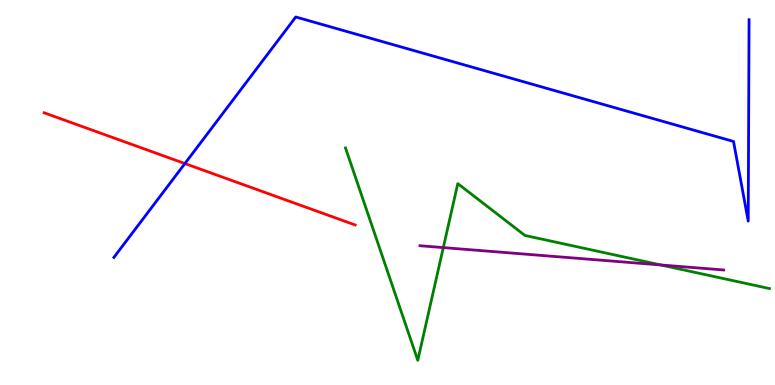[{'lines': ['blue', 'red'], 'intersections': [{'x': 2.39, 'y': 5.75}]}, {'lines': ['green', 'red'], 'intersections': []}, {'lines': ['purple', 'red'], 'intersections': []}, {'lines': ['blue', 'green'], 'intersections': []}, {'lines': ['blue', 'purple'], 'intersections': []}, {'lines': ['green', 'purple'], 'intersections': [{'x': 5.72, 'y': 3.57}, {'x': 8.53, 'y': 3.12}]}]